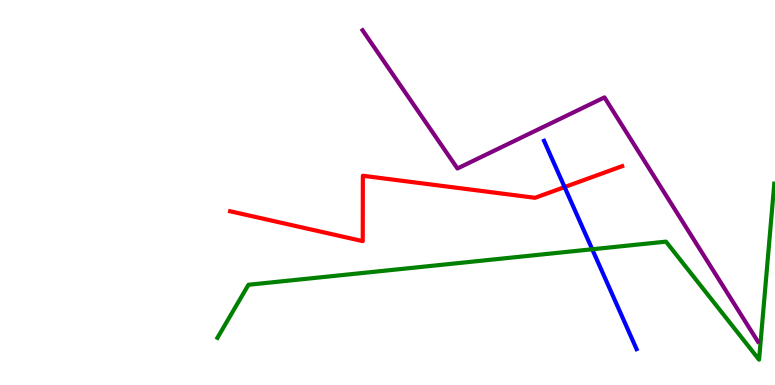[{'lines': ['blue', 'red'], 'intersections': [{'x': 7.29, 'y': 5.14}]}, {'lines': ['green', 'red'], 'intersections': []}, {'lines': ['purple', 'red'], 'intersections': []}, {'lines': ['blue', 'green'], 'intersections': [{'x': 7.64, 'y': 3.53}]}, {'lines': ['blue', 'purple'], 'intersections': []}, {'lines': ['green', 'purple'], 'intersections': []}]